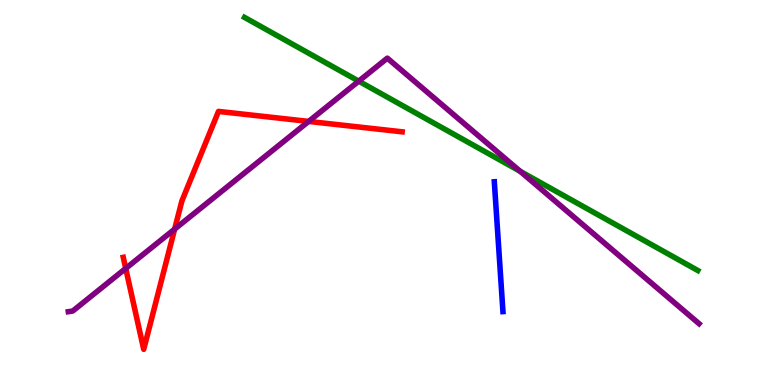[{'lines': ['blue', 'red'], 'intersections': []}, {'lines': ['green', 'red'], 'intersections': []}, {'lines': ['purple', 'red'], 'intersections': [{'x': 1.62, 'y': 3.03}, {'x': 2.25, 'y': 4.05}, {'x': 3.98, 'y': 6.85}]}, {'lines': ['blue', 'green'], 'intersections': []}, {'lines': ['blue', 'purple'], 'intersections': []}, {'lines': ['green', 'purple'], 'intersections': [{'x': 4.63, 'y': 7.89}, {'x': 6.71, 'y': 5.55}]}]